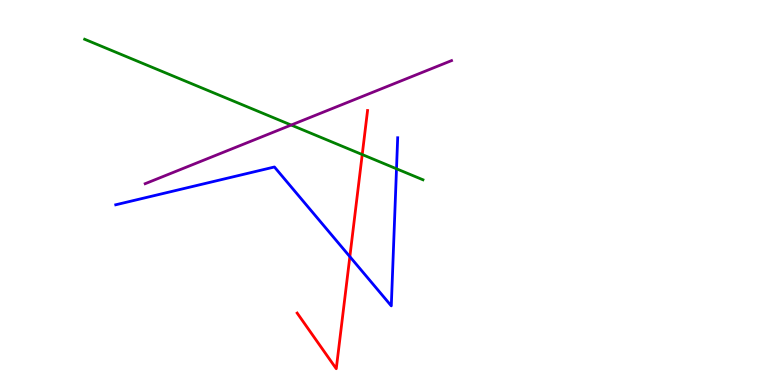[{'lines': ['blue', 'red'], 'intersections': [{'x': 4.51, 'y': 3.33}]}, {'lines': ['green', 'red'], 'intersections': [{'x': 4.67, 'y': 5.99}]}, {'lines': ['purple', 'red'], 'intersections': []}, {'lines': ['blue', 'green'], 'intersections': [{'x': 5.12, 'y': 5.62}]}, {'lines': ['blue', 'purple'], 'intersections': []}, {'lines': ['green', 'purple'], 'intersections': [{'x': 3.76, 'y': 6.75}]}]